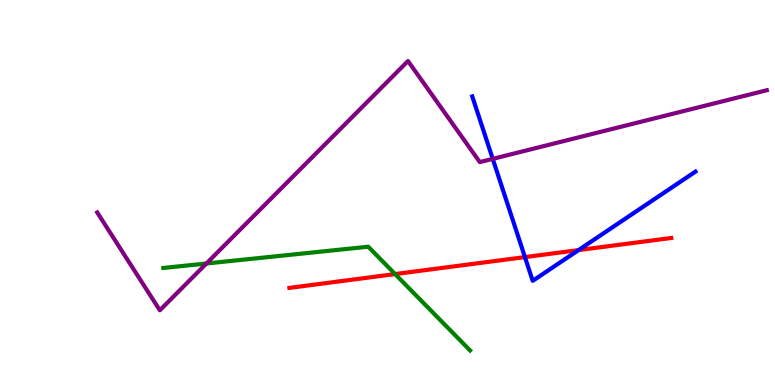[{'lines': ['blue', 'red'], 'intersections': [{'x': 6.77, 'y': 3.32}, {'x': 7.46, 'y': 3.5}]}, {'lines': ['green', 'red'], 'intersections': [{'x': 5.1, 'y': 2.88}]}, {'lines': ['purple', 'red'], 'intersections': []}, {'lines': ['blue', 'green'], 'intersections': []}, {'lines': ['blue', 'purple'], 'intersections': [{'x': 6.36, 'y': 5.87}]}, {'lines': ['green', 'purple'], 'intersections': [{'x': 2.66, 'y': 3.16}]}]